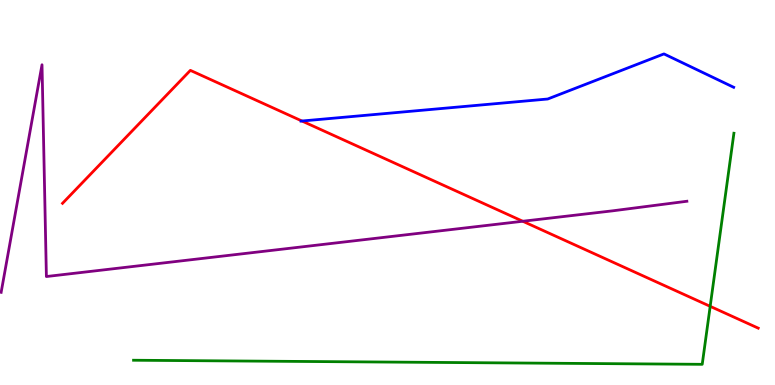[{'lines': ['blue', 'red'], 'intersections': [{'x': 3.9, 'y': 6.86}]}, {'lines': ['green', 'red'], 'intersections': [{'x': 9.16, 'y': 2.04}]}, {'lines': ['purple', 'red'], 'intersections': [{'x': 6.75, 'y': 4.25}]}, {'lines': ['blue', 'green'], 'intersections': []}, {'lines': ['blue', 'purple'], 'intersections': []}, {'lines': ['green', 'purple'], 'intersections': []}]